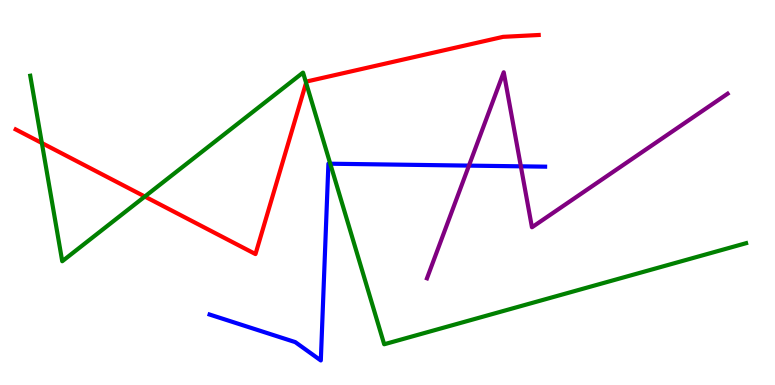[{'lines': ['blue', 'red'], 'intersections': []}, {'lines': ['green', 'red'], 'intersections': [{'x': 0.54, 'y': 6.29}, {'x': 1.87, 'y': 4.89}, {'x': 3.95, 'y': 7.85}]}, {'lines': ['purple', 'red'], 'intersections': []}, {'lines': ['blue', 'green'], 'intersections': [{'x': 4.26, 'y': 5.75}]}, {'lines': ['blue', 'purple'], 'intersections': [{'x': 6.05, 'y': 5.7}, {'x': 6.72, 'y': 5.68}]}, {'lines': ['green', 'purple'], 'intersections': []}]